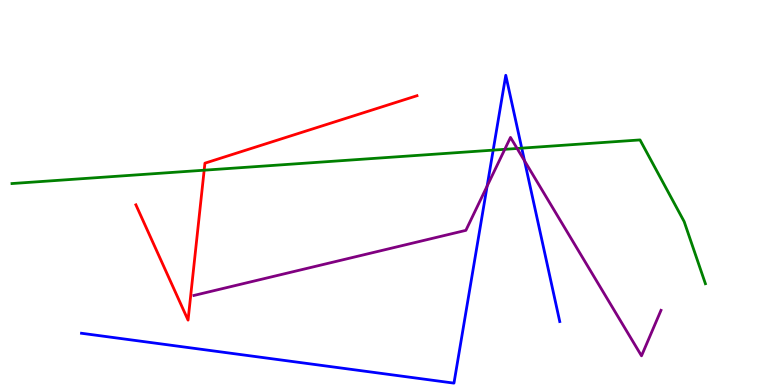[{'lines': ['blue', 'red'], 'intersections': []}, {'lines': ['green', 'red'], 'intersections': [{'x': 2.63, 'y': 5.58}]}, {'lines': ['purple', 'red'], 'intersections': []}, {'lines': ['blue', 'green'], 'intersections': [{'x': 6.36, 'y': 6.1}, {'x': 6.73, 'y': 6.15}]}, {'lines': ['blue', 'purple'], 'intersections': [{'x': 6.29, 'y': 5.17}, {'x': 6.77, 'y': 5.82}]}, {'lines': ['green', 'purple'], 'intersections': [{'x': 6.51, 'y': 6.12}, {'x': 6.67, 'y': 6.14}]}]